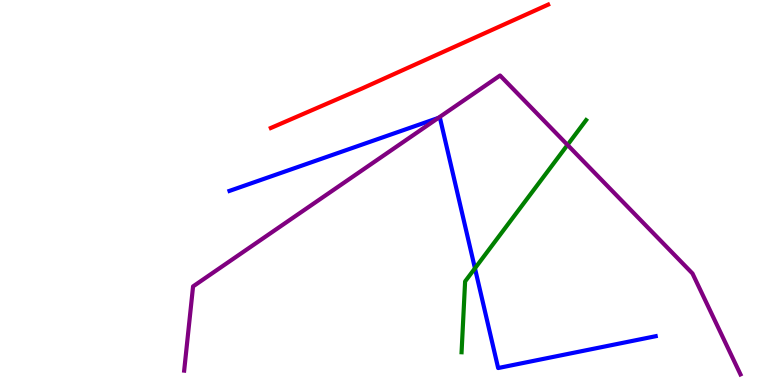[{'lines': ['blue', 'red'], 'intersections': []}, {'lines': ['green', 'red'], 'intersections': []}, {'lines': ['purple', 'red'], 'intersections': []}, {'lines': ['blue', 'green'], 'intersections': [{'x': 6.13, 'y': 3.03}]}, {'lines': ['blue', 'purple'], 'intersections': [{'x': 5.66, 'y': 6.94}]}, {'lines': ['green', 'purple'], 'intersections': [{'x': 7.32, 'y': 6.24}]}]